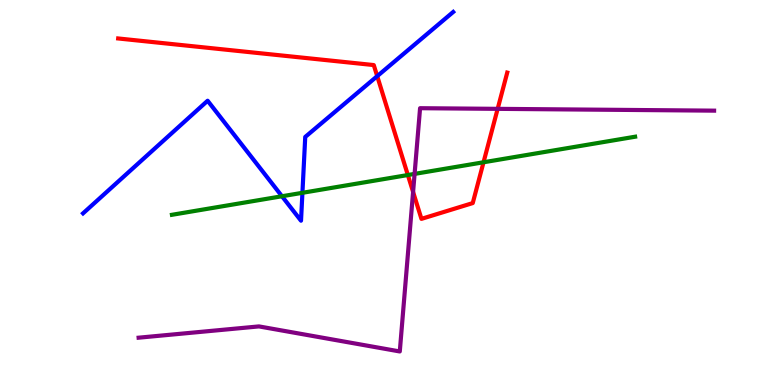[{'lines': ['blue', 'red'], 'intersections': [{'x': 4.87, 'y': 8.02}]}, {'lines': ['green', 'red'], 'intersections': [{'x': 5.26, 'y': 5.45}, {'x': 6.24, 'y': 5.79}]}, {'lines': ['purple', 'red'], 'intersections': [{'x': 5.33, 'y': 5.01}, {'x': 6.42, 'y': 7.17}]}, {'lines': ['blue', 'green'], 'intersections': [{'x': 3.64, 'y': 4.9}, {'x': 3.9, 'y': 4.99}]}, {'lines': ['blue', 'purple'], 'intersections': []}, {'lines': ['green', 'purple'], 'intersections': [{'x': 5.35, 'y': 5.48}]}]